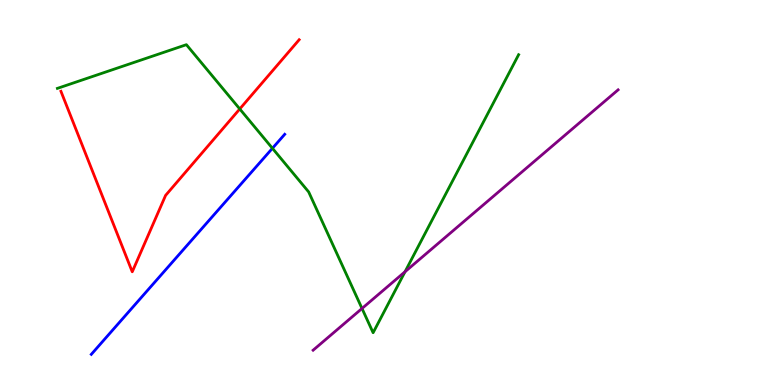[{'lines': ['blue', 'red'], 'intersections': []}, {'lines': ['green', 'red'], 'intersections': [{'x': 3.09, 'y': 7.17}]}, {'lines': ['purple', 'red'], 'intersections': []}, {'lines': ['blue', 'green'], 'intersections': [{'x': 3.52, 'y': 6.15}]}, {'lines': ['blue', 'purple'], 'intersections': []}, {'lines': ['green', 'purple'], 'intersections': [{'x': 4.67, 'y': 1.99}, {'x': 5.23, 'y': 2.94}]}]